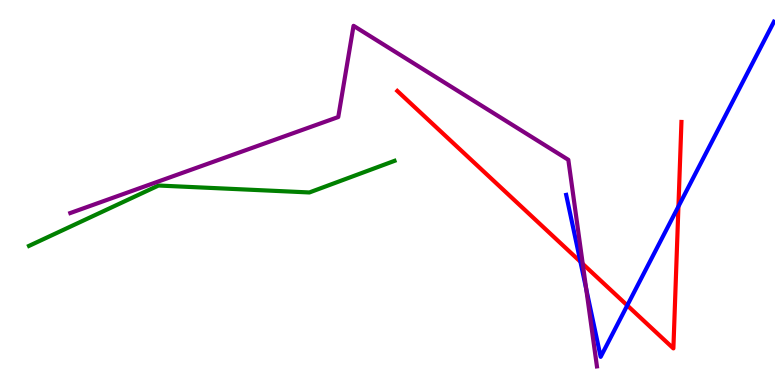[{'lines': ['blue', 'red'], 'intersections': [{'x': 7.49, 'y': 3.2}, {'x': 8.09, 'y': 2.07}, {'x': 8.75, 'y': 4.64}]}, {'lines': ['green', 'red'], 'intersections': []}, {'lines': ['purple', 'red'], 'intersections': [{'x': 7.52, 'y': 3.15}]}, {'lines': ['blue', 'green'], 'intersections': []}, {'lines': ['blue', 'purple'], 'intersections': [{'x': 7.56, 'y': 2.49}]}, {'lines': ['green', 'purple'], 'intersections': []}]